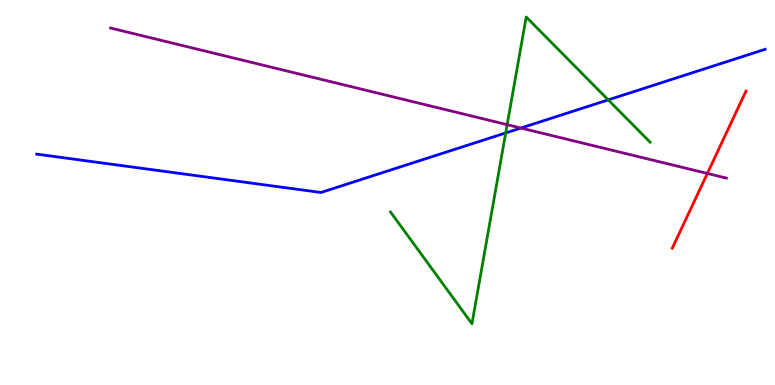[{'lines': ['blue', 'red'], 'intersections': []}, {'lines': ['green', 'red'], 'intersections': []}, {'lines': ['purple', 'red'], 'intersections': [{'x': 9.13, 'y': 5.49}]}, {'lines': ['blue', 'green'], 'intersections': [{'x': 6.53, 'y': 6.55}, {'x': 7.85, 'y': 7.41}]}, {'lines': ['blue', 'purple'], 'intersections': [{'x': 6.72, 'y': 6.67}]}, {'lines': ['green', 'purple'], 'intersections': [{'x': 6.54, 'y': 6.76}]}]